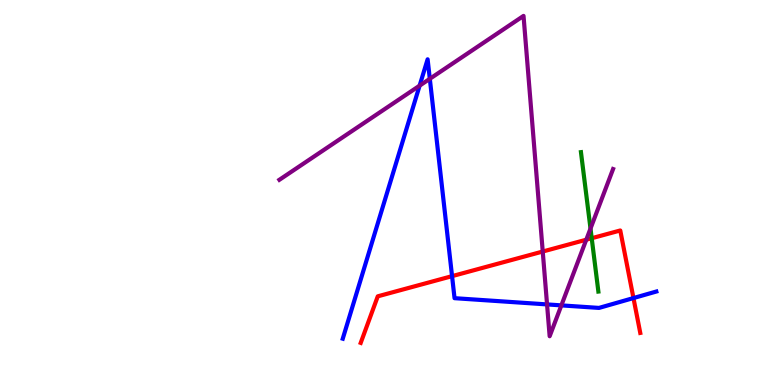[{'lines': ['blue', 'red'], 'intersections': [{'x': 5.83, 'y': 2.83}, {'x': 8.17, 'y': 2.26}]}, {'lines': ['green', 'red'], 'intersections': [{'x': 7.63, 'y': 3.81}]}, {'lines': ['purple', 'red'], 'intersections': [{'x': 7.0, 'y': 3.47}, {'x': 7.56, 'y': 3.77}]}, {'lines': ['blue', 'green'], 'intersections': []}, {'lines': ['blue', 'purple'], 'intersections': [{'x': 5.41, 'y': 7.78}, {'x': 5.55, 'y': 7.95}, {'x': 7.06, 'y': 2.09}, {'x': 7.24, 'y': 2.07}]}, {'lines': ['green', 'purple'], 'intersections': [{'x': 7.62, 'y': 4.06}]}]